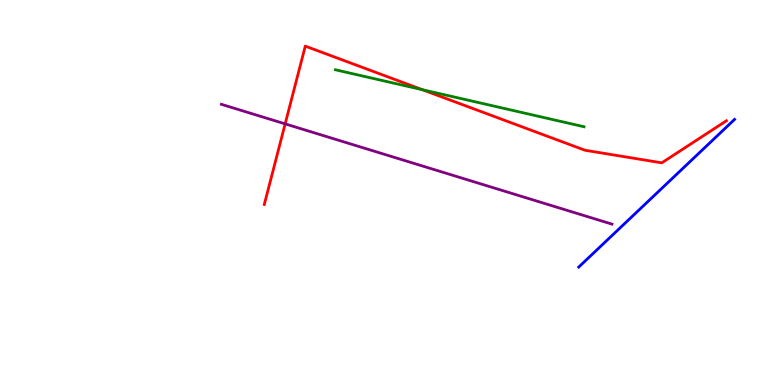[{'lines': ['blue', 'red'], 'intersections': []}, {'lines': ['green', 'red'], 'intersections': [{'x': 5.45, 'y': 7.67}]}, {'lines': ['purple', 'red'], 'intersections': [{'x': 3.68, 'y': 6.78}]}, {'lines': ['blue', 'green'], 'intersections': []}, {'lines': ['blue', 'purple'], 'intersections': []}, {'lines': ['green', 'purple'], 'intersections': []}]